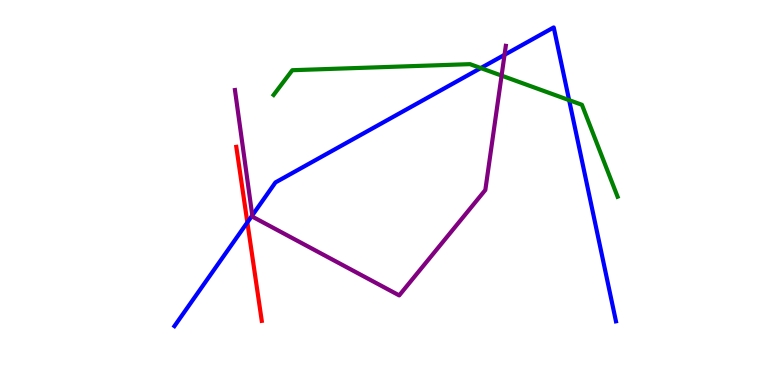[{'lines': ['blue', 'red'], 'intersections': [{'x': 3.19, 'y': 4.22}]}, {'lines': ['green', 'red'], 'intersections': []}, {'lines': ['purple', 'red'], 'intersections': []}, {'lines': ['blue', 'green'], 'intersections': [{'x': 6.2, 'y': 8.23}, {'x': 7.34, 'y': 7.4}]}, {'lines': ['blue', 'purple'], 'intersections': [{'x': 3.26, 'y': 4.41}, {'x': 6.51, 'y': 8.58}]}, {'lines': ['green', 'purple'], 'intersections': [{'x': 6.47, 'y': 8.04}]}]